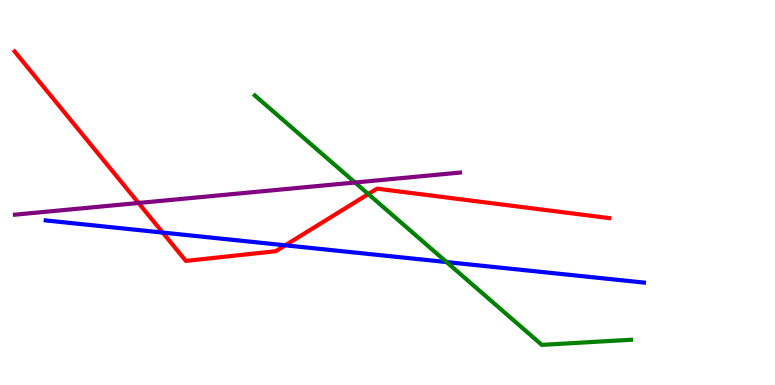[{'lines': ['blue', 'red'], 'intersections': [{'x': 2.1, 'y': 3.96}, {'x': 3.68, 'y': 3.63}]}, {'lines': ['green', 'red'], 'intersections': [{'x': 4.75, 'y': 4.96}]}, {'lines': ['purple', 'red'], 'intersections': [{'x': 1.79, 'y': 4.73}]}, {'lines': ['blue', 'green'], 'intersections': [{'x': 5.76, 'y': 3.19}]}, {'lines': ['blue', 'purple'], 'intersections': []}, {'lines': ['green', 'purple'], 'intersections': [{'x': 4.58, 'y': 5.26}]}]